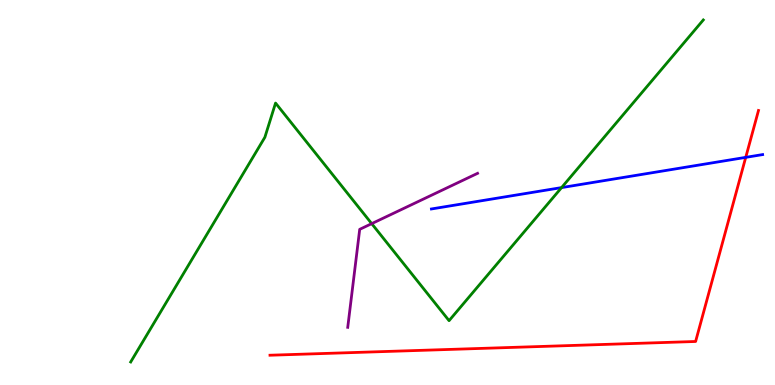[{'lines': ['blue', 'red'], 'intersections': [{'x': 9.62, 'y': 5.91}]}, {'lines': ['green', 'red'], 'intersections': []}, {'lines': ['purple', 'red'], 'intersections': []}, {'lines': ['blue', 'green'], 'intersections': [{'x': 7.25, 'y': 5.13}]}, {'lines': ['blue', 'purple'], 'intersections': []}, {'lines': ['green', 'purple'], 'intersections': [{'x': 4.8, 'y': 4.19}]}]